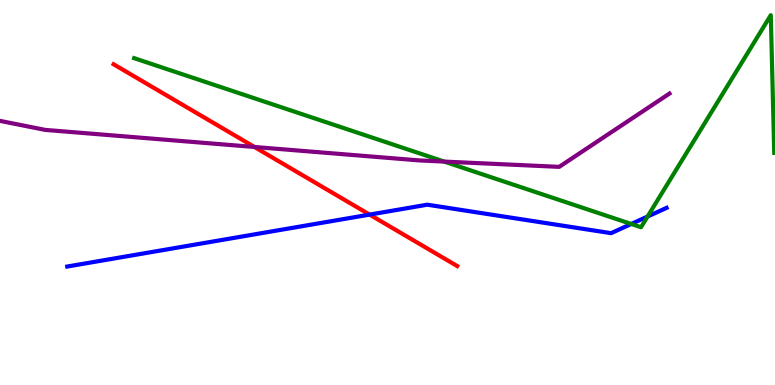[{'lines': ['blue', 'red'], 'intersections': [{'x': 4.77, 'y': 4.43}]}, {'lines': ['green', 'red'], 'intersections': []}, {'lines': ['purple', 'red'], 'intersections': [{'x': 3.28, 'y': 6.18}]}, {'lines': ['blue', 'green'], 'intersections': [{'x': 8.15, 'y': 4.18}, {'x': 8.36, 'y': 4.38}]}, {'lines': ['blue', 'purple'], 'intersections': []}, {'lines': ['green', 'purple'], 'intersections': [{'x': 5.73, 'y': 5.8}]}]